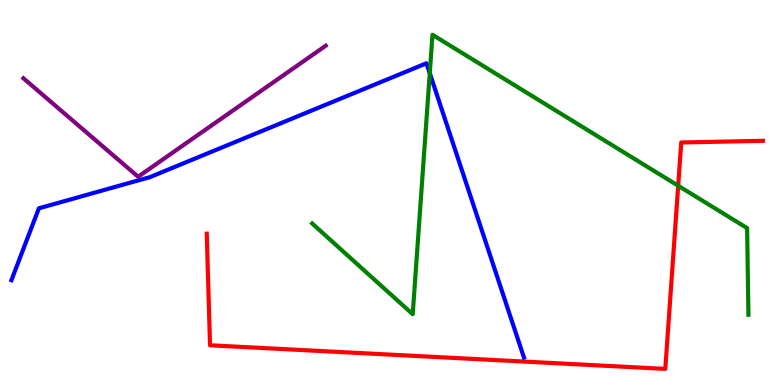[{'lines': ['blue', 'red'], 'intersections': []}, {'lines': ['green', 'red'], 'intersections': [{'x': 8.75, 'y': 5.18}]}, {'lines': ['purple', 'red'], 'intersections': []}, {'lines': ['blue', 'green'], 'intersections': [{'x': 5.55, 'y': 8.1}]}, {'lines': ['blue', 'purple'], 'intersections': []}, {'lines': ['green', 'purple'], 'intersections': []}]